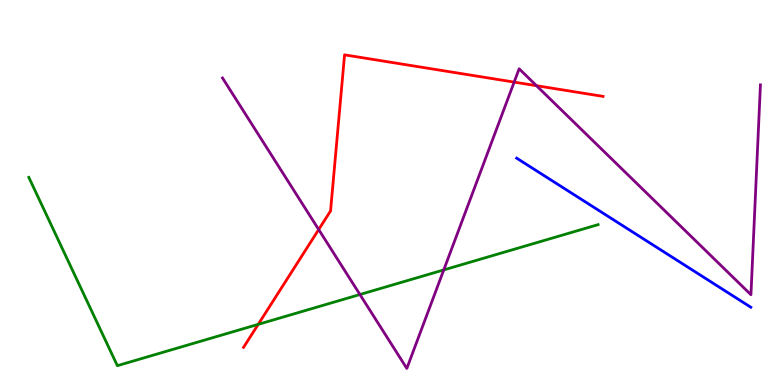[{'lines': ['blue', 'red'], 'intersections': []}, {'lines': ['green', 'red'], 'intersections': [{'x': 3.33, 'y': 1.58}]}, {'lines': ['purple', 'red'], 'intersections': [{'x': 4.11, 'y': 4.04}, {'x': 6.63, 'y': 7.87}, {'x': 6.92, 'y': 7.77}]}, {'lines': ['blue', 'green'], 'intersections': []}, {'lines': ['blue', 'purple'], 'intersections': []}, {'lines': ['green', 'purple'], 'intersections': [{'x': 4.64, 'y': 2.35}, {'x': 5.73, 'y': 2.99}]}]